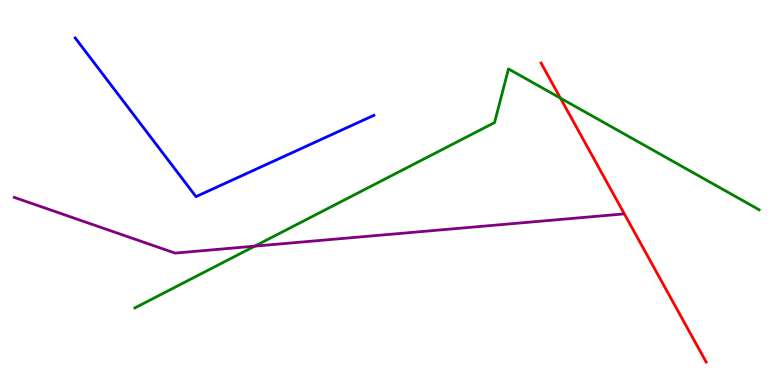[{'lines': ['blue', 'red'], 'intersections': []}, {'lines': ['green', 'red'], 'intersections': [{'x': 7.23, 'y': 7.45}]}, {'lines': ['purple', 'red'], 'intersections': []}, {'lines': ['blue', 'green'], 'intersections': []}, {'lines': ['blue', 'purple'], 'intersections': []}, {'lines': ['green', 'purple'], 'intersections': [{'x': 3.29, 'y': 3.61}]}]